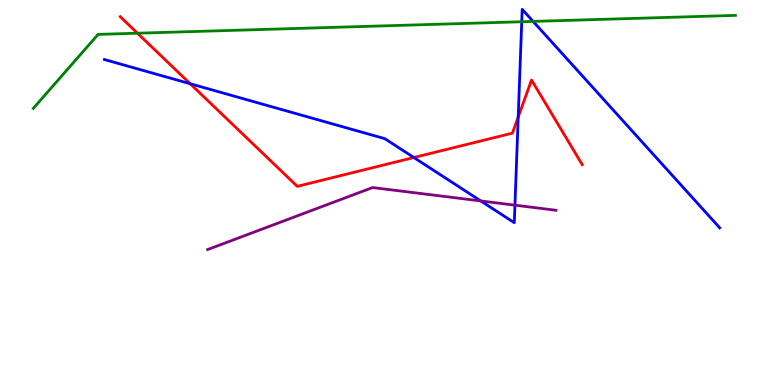[{'lines': ['blue', 'red'], 'intersections': [{'x': 2.45, 'y': 7.83}, {'x': 5.34, 'y': 5.91}, {'x': 6.69, 'y': 6.96}]}, {'lines': ['green', 'red'], 'intersections': [{'x': 1.77, 'y': 9.14}]}, {'lines': ['purple', 'red'], 'intersections': []}, {'lines': ['blue', 'green'], 'intersections': [{'x': 6.73, 'y': 9.44}, {'x': 6.88, 'y': 9.44}]}, {'lines': ['blue', 'purple'], 'intersections': [{'x': 6.2, 'y': 4.78}, {'x': 6.64, 'y': 4.67}]}, {'lines': ['green', 'purple'], 'intersections': []}]